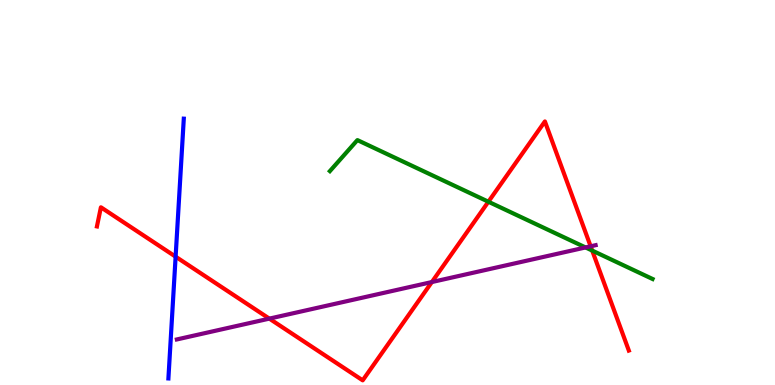[{'lines': ['blue', 'red'], 'intersections': [{'x': 2.27, 'y': 3.33}]}, {'lines': ['green', 'red'], 'intersections': [{'x': 6.3, 'y': 4.76}, {'x': 7.64, 'y': 3.49}]}, {'lines': ['purple', 'red'], 'intersections': [{'x': 3.48, 'y': 1.72}, {'x': 5.57, 'y': 2.67}, {'x': 7.62, 'y': 3.6}]}, {'lines': ['blue', 'green'], 'intersections': []}, {'lines': ['blue', 'purple'], 'intersections': []}, {'lines': ['green', 'purple'], 'intersections': [{'x': 7.56, 'y': 3.57}]}]